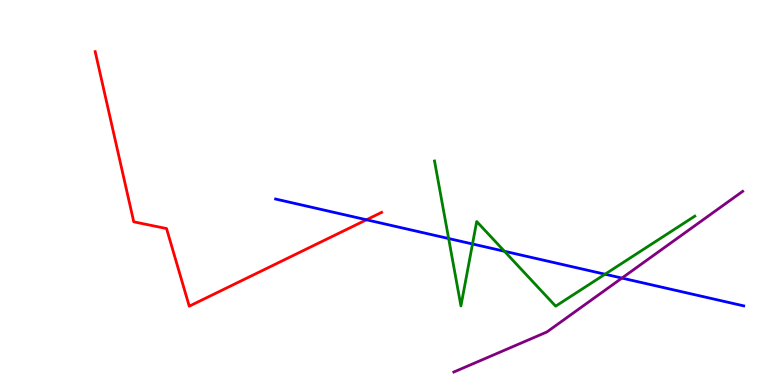[{'lines': ['blue', 'red'], 'intersections': [{'x': 4.73, 'y': 4.29}]}, {'lines': ['green', 'red'], 'intersections': []}, {'lines': ['purple', 'red'], 'intersections': []}, {'lines': ['blue', 'green'], 'intersections': [{'x': 5.79, 'y': 3.8}, {'x': 6.1, 'y': 3.66}, {'x': 6.51, 'y': 3.47}, {'x': 7.81, 'y': 2.88}]}, {'lines': ['blue', 'purple'], 'intersections': [{'x': 8.02, 'y': 2.78}]}, {'lines': ['green', 'purple'], 'intersections': []}]